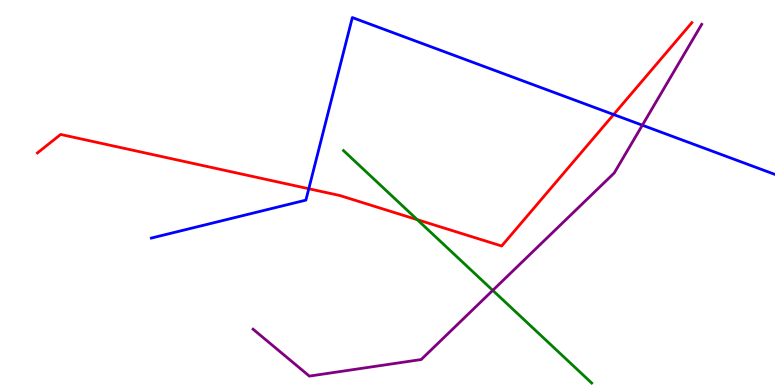[{'lines': ['blue', 'red'], 'intersections': [{'x': 3.98, 'y': 5.1}, {'x': 7.92, 'y': 7.02}]}, {'lines': ['green', 'red'], 'intersections': [{'x': 5.38, 'y': 4.29}]}, {'lines': ['purple', 'red'], 'intersections': []}, {'lines': ['blue', 'green'], 'intersections': []}, {'lines': ['blue', 'purple'], 'intersections': [{'x': 8.29, 'y': 6.75}]}, {'lines': ['green', 'purple'], 'intersections': [{'x': 6.36, 'y': 2.46}]}]